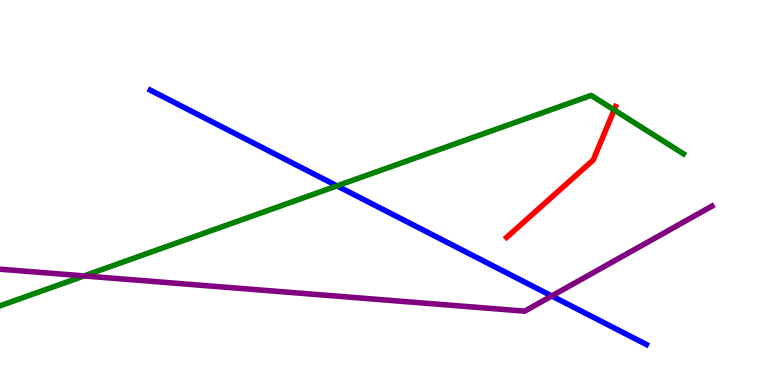[{'lines': ['blue', 'red'], 'intersections': []}, {'lines': ['green', 'red'], 'intersections': [{'x': 7.92, 'y': 7.14}]}, {'lines': ['purple', 'red'], 'intersections': []}, {'lines': ['blue', 'green'], 'intersections': [{'x': 4.35, 'y': 5.17}]}, {'lines': ['blue', 'purple'], 'intersections': [{'x': 7.12, 'y': 2.31}]}, {'lines': ['green', 'purple'], 'intersections': [{'x': 1.08, 'y': 2.83}]}]